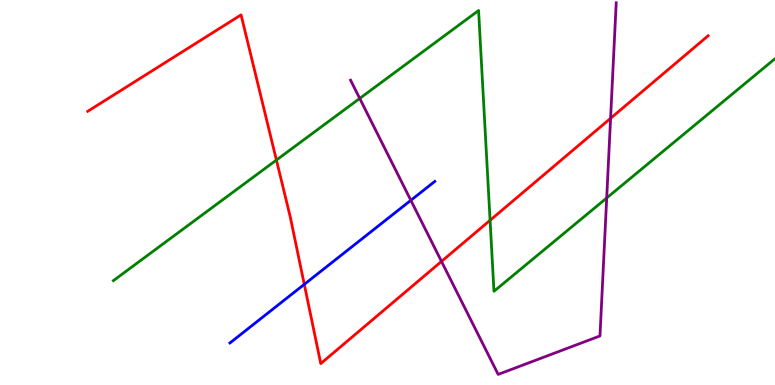[{'lines': ['blue', 'red'], 'intersections': [{'x': 3.93, 'y': 2.61}]}, {'lines': ['green', 'red'], 'intersections': [{'x': 3.57, 'y': 5.84}, {'x': 6.32, 'y': 4.28}]}, {'lines': ['purple', 'red'], 'intersections': [{'x': 5.7, 'y': 3.21}, {'x': 7.88, 'y': 6.93}]}, {'lines': ['blue', 'green'], 'intersections': []}, {'lines': ['blue', 'purple'], 'intersections': [{'x': 5.3, 'y': 4.8}]}, {'lines': ['green', 'purple'], 'intersections': [{'x': 4.64, 'y': 7.44}, {'x': 7.83, 'y': 4.86}]}]